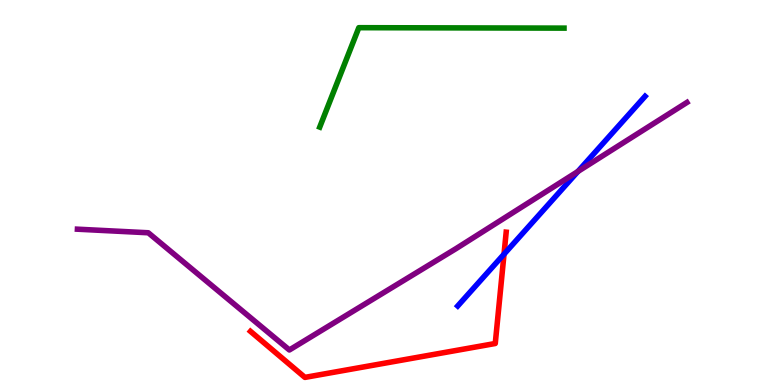[{'lines': ['blue', 'red'], 'intersections': [{'x': 6.5, 'y': 3.4}]}, {'lines': ['green', 'red'], 'intersections': []}, {'lines': ['purple', 'red'], 'intersections': []}, {'lines': ['blue', 'green'], 'intersections': []}, {'lines': ['blue', 'purple'], 'intersections': [{'x': 7.46, 'y': 5.55}]}, {'lines': ['green', 'purple'], 'intersections': []}]